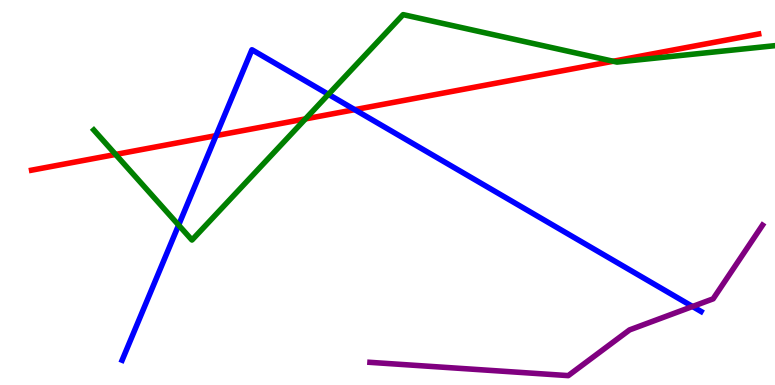[{'lines': ['blue', 'red'], 'intersections': [{'x': 2.79, 'y': 6.48}, {'x': 4.58, 'y': 7.15}]}, {'lines': ['green', 'red'], 'intersections': [{'x': 1.49, 'y': 5.99}, {'x': 3.94, 'y': 6.91}, {'x': 7.91, 'y': 8.41}]}, {'lines': ['purple', 'red'], 'intersections': []}, {'lines': ['blue', 'green'], 'intersections': [{'x': 2.3, 'y': 4.15}, {'x': 4.24, 'y': 7.55}]}, {'lines': ['blue', 'purple'], 'intersections': [{'x': 8.94, 'y': 2.04}]}, {'lines': ['green', 'purple'], 'intersections': []}]